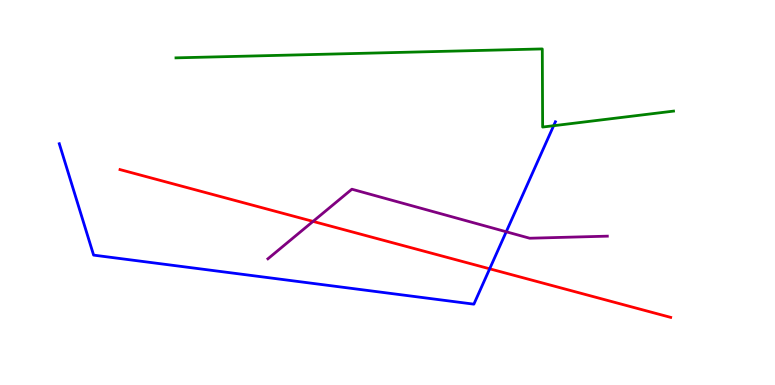[{'lines': ['blue', 'red'], 'intersections': [{'x': 6.32, 'y': 3.02}]}, {'lines': ['green', 'red'], 'intersections': []}, {'lines': ['purple', 'red'], 'intersections': [{'x': 4.04, 'y': 4.25}]}, {'lines': ['blue', 'green'], 'intersections': [{'x': 7.14, 'y': 6.73}]}, {'lines': ['blue', 'purple'], 'intersections': [{'x': 6.53, 'y': 3.98}]}, {'lines': ['green', 'purple'], 'intersections': []}]